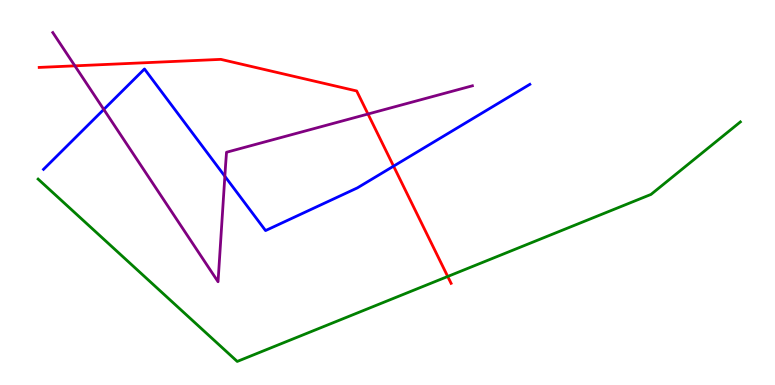[{'lines': ['blue', 'red'], 'intersections': [{'x': 5.08, 'y': 5.68}]}, {'lines': ['green', 'red'], 'intersections': [{'x': 5.78, 'y': 2.82}]}, {'lines': ['purple', 'red'], 'intersections': [{'x': 0.966, 'y': 8.29}, {'x': 4.75, 'y': 7.04}]}, {'lines': ['blue', 'green'], 'intersections': []}, {'lines': ['blue', 'purple'], 'intersections': [{'x': 1.34, 'y': 7.16}, {'x': 2.9, 'y': 5.42}]}, {'lines': ['green', 'purple'], 'intersections': []}]